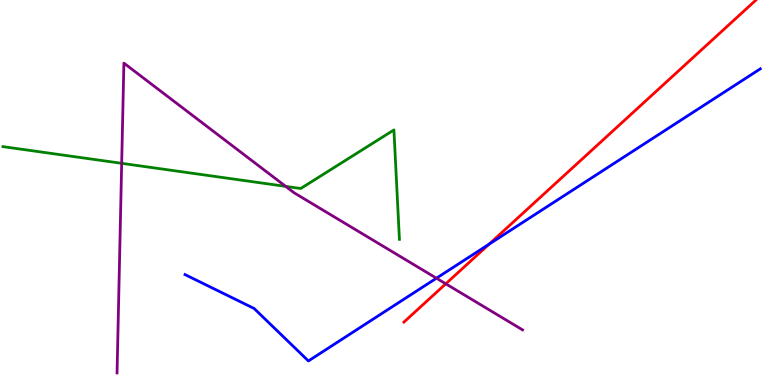[{'lines': ['blue', 'red'], 'intersections': [{'x': 6.31, 'y': 3.66}]}, {'lines': ['green', 'red'], 'intersections': []}, {'lines': ['purple', 'red'], 'intersections': [{'x': 5.75, 'y': 2.63}]}, {'lines': ['blue', 'green'], 'intersections': []}, {'lines': ['blue', 'purple'], 'intersections': [{'x': 5.63, 'y': 2.77}]}, {'lines': ['green', 'purple'], 'intersections': [{'x': 1.57, 'y': 5.76}, {'x': 3.69, 'y': 5.16}]}]